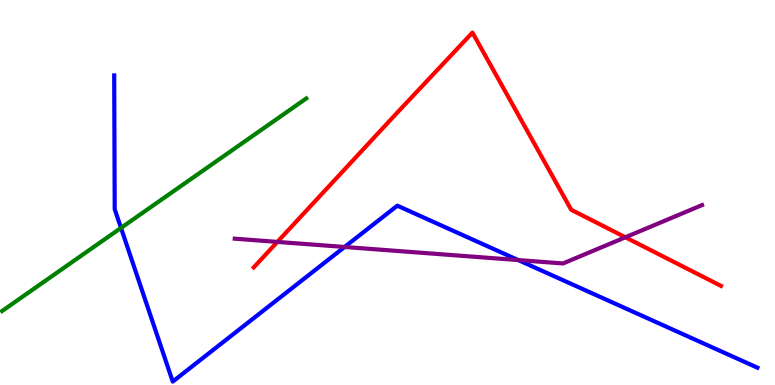[{'lines': ['blue', 'red'], 'intersections': []}, {'lines': ['green', 'red'], 'intersections': []}, {'lines': ['purple', 'red'], 'intersections': [{'x': 3.58, 'y': 3.72}, {'x': 8.07, 'y': 3.84}]}, {'lines': ['blue', 'green'], 'intersections': [{'x': 1.56, 'y': 4.08}]}, {'lines': ['blue', 'purple'], 'intersections': [{'x': 4.45, 'y': 3.59}, {'x': 6.69, 'y': 3.24}]}, {'lines': ['green', 'purple'], 'intersections': []}]